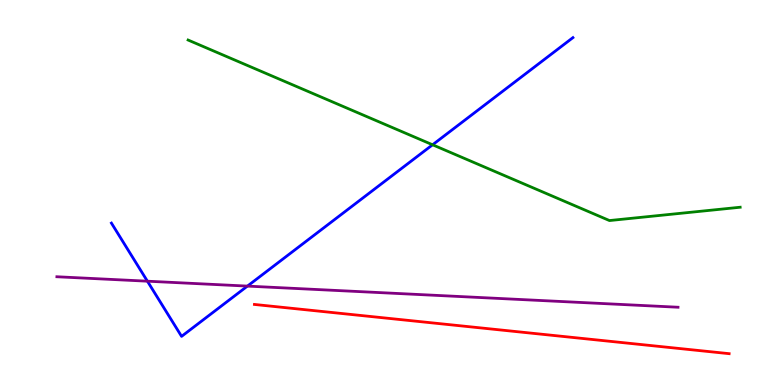[{'lines': ['blue', 'red'], 'intersections': []}, {'lines': ['green', 'red'], 'intersections': []}, {'lines': ['purple', 'red'], 'intersections': []}, {'lines': ['blue', 'green'], 'intersections': [{'x': 5.58, 'y': 6.24}]}, {'lines': ['blue', 'purple'], 'intersections': [{'x': 1.9, 'y': 2.7}, {'x': 3.19, 'y': 2.57}]}, {'lines': ['green', 'purple'], 'intersections': []}]